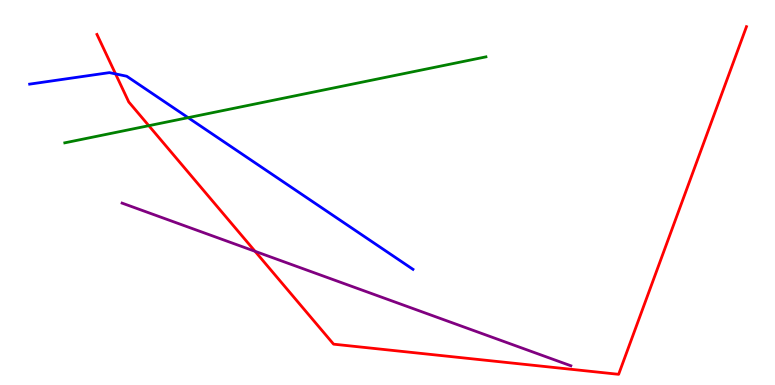[{'lines': ['blue', 'red'], 'intersections': [{'x': 1.49, 'y': 8.08}]}, {'lines': ['green', 'red'], 'intersections': [{'x': 1.92, 'y': 6.74}]}, {'lines': ['purple', 'red'], 'intersections': [{'x': 3.29, 'y': 3.47}]}, {'lines': ['blue', 'green'], 'intersections': [{'x': 2.43, 'y': 6.94}]}, {'lines': ['blue', 'purple'], 'intersections': []}, {'lines': ['green', 'purple'], 'intersections': []}]